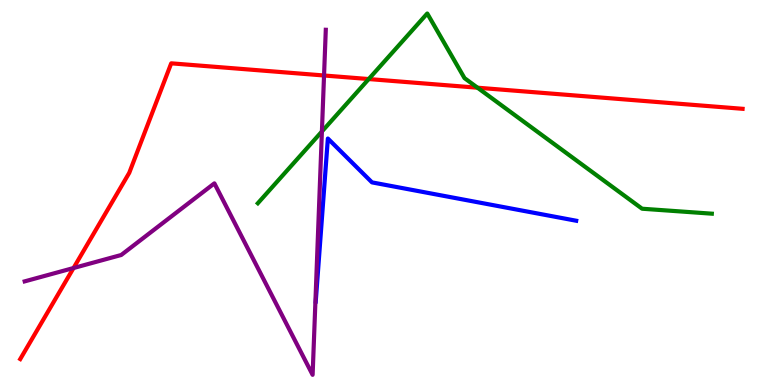[{'lines': ['blue', 'red'], 'intersections': []}, {'lines': ['green', 'red'], 'intersections': [{'x': 4.76, 'y': 7.95}, {'x': 6.16, 'y': 7.72}]}, {'lines': ['purple', 'red'], 'intersections': [{'x': 0.949, 'y': 3.04}, {'x': 4.18, 'y': 8.04}]}, {'lines': ['blue', 'green'], 'intersections': []}, {'lines': ['blue', 'purple'], 'intersections': []}, {'lines': ['green', 'purple'], 'intersections': [{'x': 4.15, 'y': 6.58}]}]